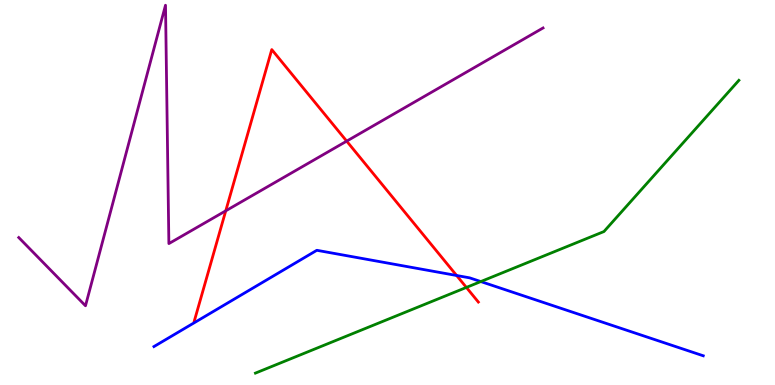[{'lines': ['blue', 'red'], 'intersections': [{'x': 5.89, 'y': 2.84}]}, {'lines': ['green', 'red'], 'intersections': [{'x': 6.02, 'y': 2.53}]}, {'lines': ['purple', 'red'], 'intersections': [{'x': 2.91, 'y': 4.52}, {'x': 4.47, 'y': 6.33}]}, {'lines': ['blue', 'green'], 'intersections': [{'x': 6.2, 'y': 2.69}]}, {'lines': ['blue', 'purple'], 'intersections': []}, {'lines': ['green', 'purple'], 'intersections': []}]